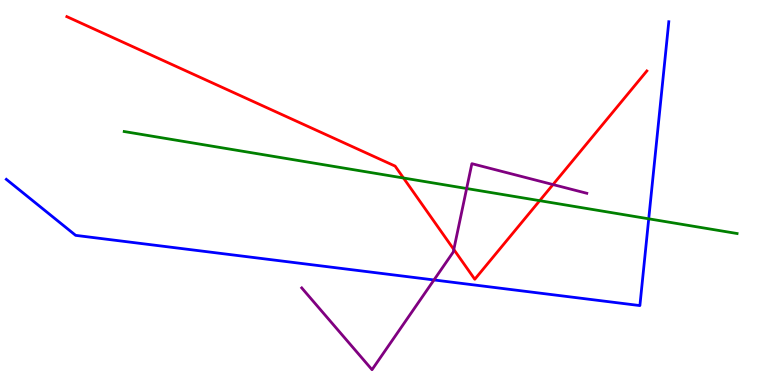[{'lines': ['blue', 'red'], 'intersections': []}, {'lines': ['green', 'red'], 'intersections': [{'x': 5.21, 'y': 5.38}, {'x': 6.96, 'y': 4.79}]}, {'lines': ['purple', 'red'], 'intersections': [{'x': 5.86, 'y': 3.52}, {'x': 7.14, 'y': 5.21}]}, {'lines': ['blue', 'green'], 'intersections': [{'x': 8.37, 'y': 4.32}]}, {'lines': ['blue', 'purple'], 'intersections': [{'x': 5.6, 'y': 2.73}]}, {'lines': ['green', 'purple'], 'intersections': [{'x': 6.02, 'y': 5.1}]}]